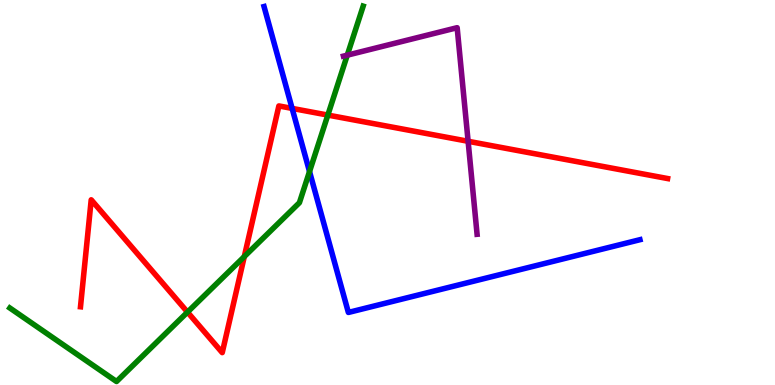[{'lines': ['blue', 'red'], 'intersections': [{'x': 3.77, 'y': 7.18}]}, {'lines': ['green', 'red'], 'intersections': [{'x': 2.42, 'y': 1.89}, {'x': 3.15, 'y': 3.34}, {'x': 4.23, 'y': 7.01}]}, {'lines': ['purple', 'red'], 'intersections': [{'x': 6.04, 'y': 6.33}]}, {'lines': ['blue', 'green'], 'intersections': [{'x': 3.99, 'y': 5.54}]}, {'lines': ['blue', 'purple'], 'intersections': []}, {'lines': ['green', 'purple'], 'intersections': [{'x': 4.48, 'y': 8.57}]}]